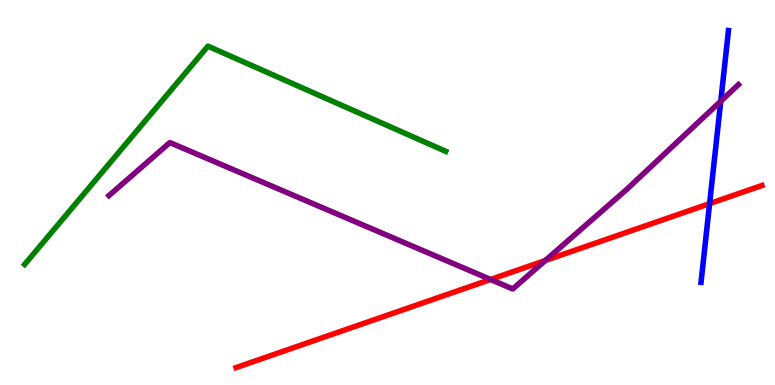[{'lines': ['blue', 'red'], 'intersections': [{'x': 9.16, 'y': 4.71}]}, {'lines': ['green', 'red'], 'intersections': []}, {'lines': ['purple', 'red'], 'intersections': [{'x': 6.33, 'y': 2.74}, {'x': 7.04, 'y': 3.23}]}, {'lines': ['blue', 'green'], 'intersections': []}, {'lines': ['blue', 'purple'], 'intersections': [{'x': 9.3, 'y': 7.37}]}, {'lines': ['green', 'purple'], 'intersections': []}]